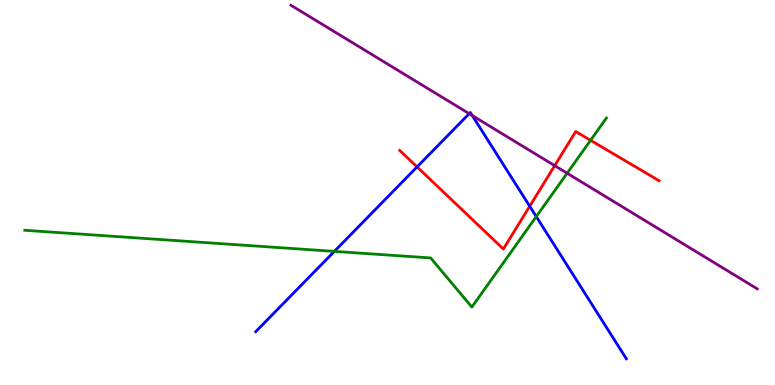[{'lines': ['blue', 'red'], 'intersections': [{'x': 5.38, 'y': 5.66}, {'x': 6.83, 'y': 4.64}]}, {'lines': ['green', 'red'], 'intersections': [{'x': 7.62, 'y': 6.36}]}, {'lines': ['purple', 'red'], 'intersections': [{'x': 7.16, 'y': 5.7}]}, {'lines': ['blue', 'green'], 'intersections': [{'x': 4.31, 'y': 3.47}, {'x': 6.92, 'y': 4.37}]}, {'lines': ['blue', 'purple'], 'intersections': [{'x': 6.05, 'y': 7.05}, {'x': 6.09, 'y': 7.0}]}, {'lines': ['green', 'purple'], 'intersections': [{'x': 7.32, 'y': 5.5}]}]